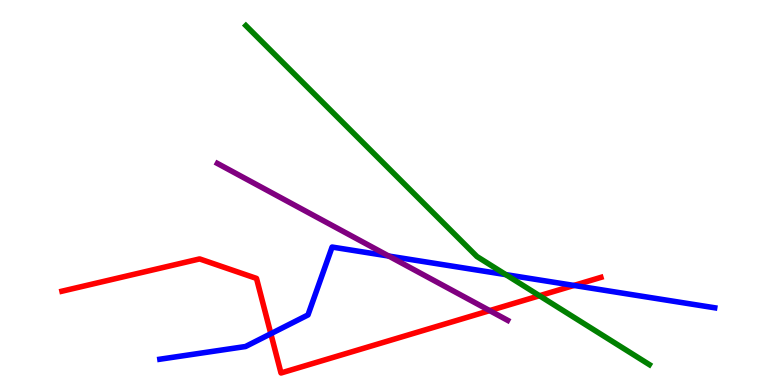[{'lines': ['blue', 'red'], 'intersections': [{'x': 3.49, 'y': 1.33}, {'x': 7.41, 'y': 2.59}]}, {'lines': ['green', 'red'], 'intersections': [{'x': 6.96, 'y': 2.32}]}, {'lines': ['purple', 'red'], 'intersections': [{'x': 6.32, 'y': 1.93}]}, {'lines': ['blue', 'green'], 'intersections': [{'x': 6.53, 'y': 2.87}]}, {'lines': ['blue', 'purple'], 'intersections': [{'x': 5.02, 'y': 3.35}]}, {'lines': ['green', 'purple'], 'intersections': []}]